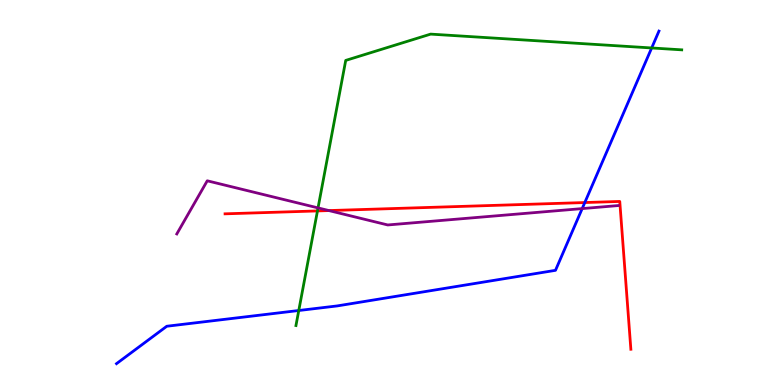[{'lines': ['blue', 'red'], 'intersections': [{'x': 7.55, 'y': 4.74}]}, {'lines': ['green', 'red'], 'intersections': [{'x': 4.1, 'y': 4.52}]}, {'lines': ['purple', 'red'], 'intersections': [{'x': 4.24, 'y': 4.53}]}, {'lines': ['blue', 'green'], 'intersections': [{'x': 3.86, 'y': 1.93}, {'x': 8.41, 'y': 8.75}]}, {'lines': ['blue', 'purple'], 'intersections': [{'x': 7.51, 'y': 4.58}]}, {'lines': ['green', 'purple'], 'intersections': [{'x': 4.1, 'y': 4.6}]}]